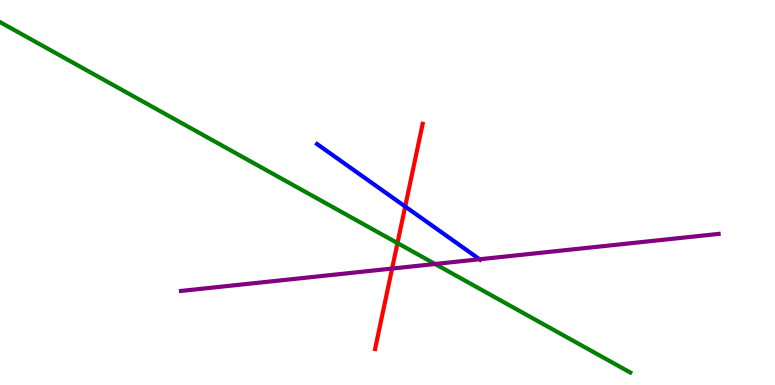[{'lines': ['blue', 'red'], 'intersections': [{'x': 5.23, 'y': 4.64}]}, {'lines': ['green', 'red'], 'intersections': [{'x': 5.13, 'y': 3.69}]}, {'lines': ['purple', 'red'], 'intersections': [{'x': 5.06, 'y': 3.02}]}, {'lines': ['blue', 'green'], 'intersections': []}, {'lines': ['blue', 'purple'], 'intersections': [{'x': 6.19, 'y': 3.27}]}, {'lines': ['green', 'purple'], 'intersections': [{'x': 5.61, 'y': 3.14}]}]